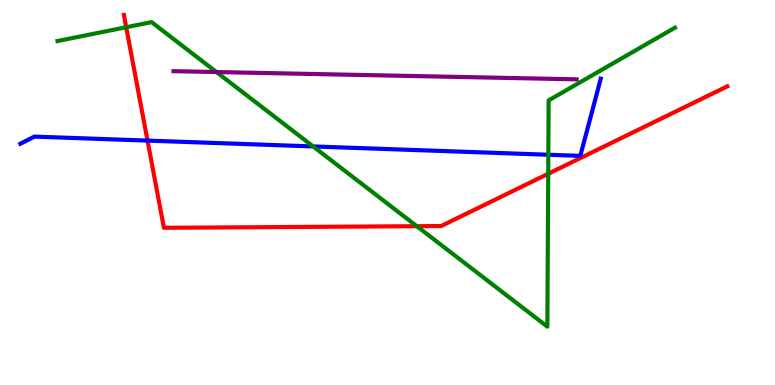[{'lines': ['blue', 'red'], 'intersections': [{'x': 1.9, 'y': 6.35}]}, {'lines': ['green', 'red'], 'intersections': [{'x': 1.63, 'y': 9.29}, {'x': 5.38, 'y': 4.12}, {'x': 7.07, 'y': 5.49}]}, {'lines': ['purple', 'red'], 'intersections': []}, {'lines': ['blue', 'green'], 'intersections': [{'x': 4.04, 'y': 6.2}, {'x': 7.08, 'y': 5.98}]}, {'lines': ['blue', 'purple'], 'intersections': []}, {'lines': ['green', 'purple'], 'intersections': [{'x': 2.79, 'y': 8.13}]}]